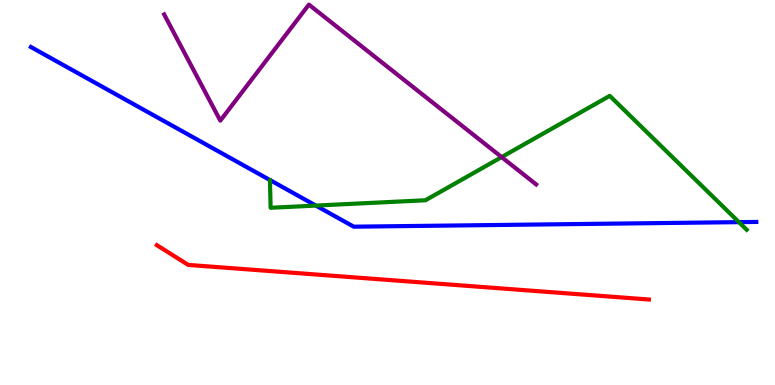[{'lines': ['blue', 'red'], 'intersections': []}, {'lines': ['green', 'red'], 'intersections': []}, {'lines': ['purple', 'red'], 'intersections': []}, {'lines': ['blue', 'green'], 'intersections': [{'x': 4.08, 'y': 4.66}, {'x': 9.53, 'y': 4.23}]}, {'lines': ['blue', 'purple'], 'intersections': []}, {'lines': ['green', 'purple'], 'intersections': [{'x': 6.47, 'y': 5.92}]}]